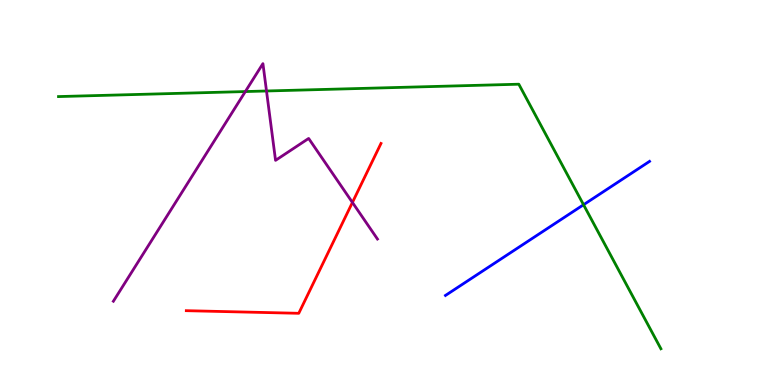[{'lines': ['blue', 'red'], 'intersections': []}, {'lines': ['green', 'red'], 'intersections': []}, {'lines': ['purple', 'red'], 'intersections': [{'x': 4.55, 'y': 4.74}]}, {'lines': ['blue', 'green'], 'intersections': [{'x': 7.53, 'y': 4.68}]}, {'lines': ['blue', 'purple'], 'intersections': []}, {'lines': ['green', 'purple'], 'intersections': [{'x': 3.17, 'y': 7.62}, {'x': 3.44, 'y': 7.64}]}]